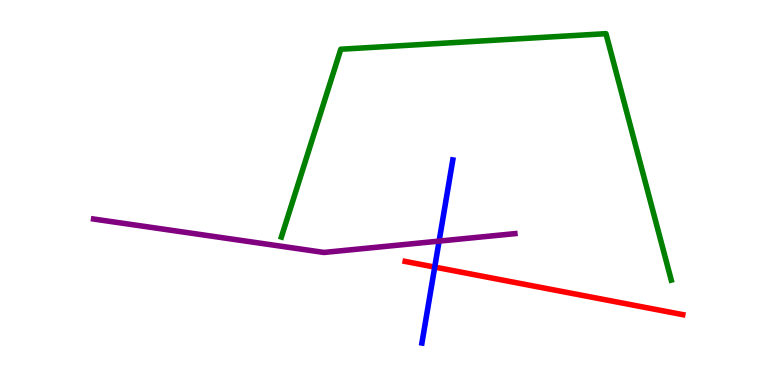[{'lines': ['blue', 'red'], 'intersections': [{'x': 5.61, 'y': 3.06}]}, {'lines': ['green', 'red'], 'intersections': []}, {'lines': ['purple', 'red'], 'intersections': []}, {'lines': ['blue', 'green'], 'intersections': []}, {'lines': ['blue', 'purple'], 'intersections': [{'x': 5.67, 'y': 3.74}]}, {'lines': ['green', 'purple'], 'intersections': []}]